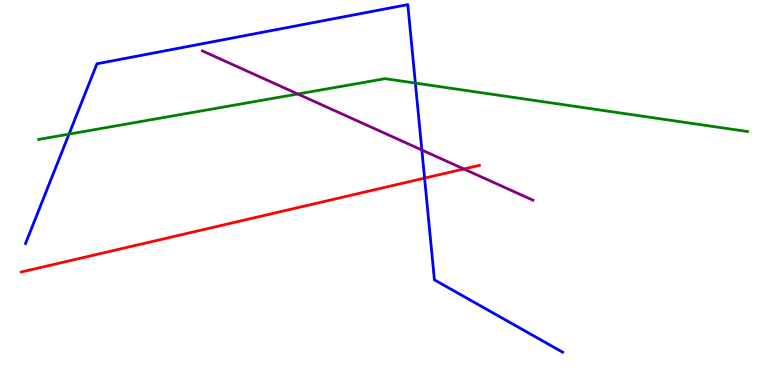[{'lines': ['blue', 'red'], 'intersections': [{'x': 5.48, 'y': 5.37}]}, {'lines': ['green', 'red'], 'intersections': []}, {'lines': ['purple', 'red'], 'intersections': [{'x': 5.98, 'y': 5.61}]}, {'lines': ['blue', 'green'], 'intersections': [{'x': 0.89, 'y': 6.52}, {'x': 5.36, 'y': 7.84}]}, {'lines': ['blue', 'purple'], 'intersections': [{'x': 5.44, 'y': 6.1}]}, {'lines': ['green', 'purple'], 'intersections': [{'x': 3.84, 'y': 7.56}]}]